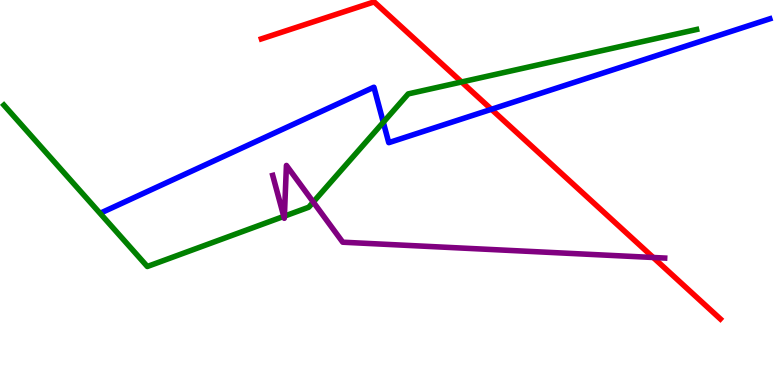[{'lines': ['blue', 'red'], 'intersections': [{'x': 6.34, 'y': 7.16}]}, {'lines': ['green', 'red'], 'intersections': [{'x': 5.96, 'y': 7.87}]}, {'lines': ['purple', 'red'], 'intersections': [{'x': 8.43, 'y': 3.31}]}, {'lines': ['blue', 'green'], 'intersections': [{'x': 4.95, 'y': 6.82}]}, {'lines': ['blue', 'purple'], 'intersections': []}, {'lines': ['green', 'purple'], 'intersections': [{'x': 3.66, 'y': 4.38}, {'x': 3.67, 'y': 4.39}, {'x': 4.04, 'y': 4.75}]}]